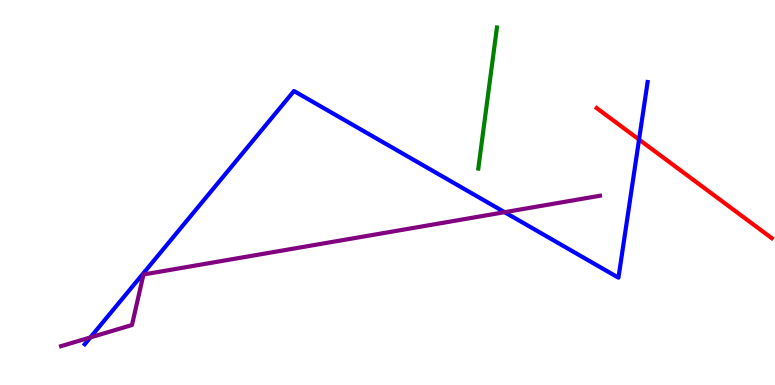[{'lines': ['blue', 'red'], 'intersections': [{'x': 8.25, 'y': 6.38}]}, {'lines': ['green', 'red'], 'intersections': []}, {'lines': ['purple', 'red'], 'intersections': []}, {'lines': ['blue', 'green'], 'intersections': []}, {'lines': ['blue', 'purple'], 'intersections': [{'x': 1.17, 'y': 1.24}, {'x': 6.51, 'y': 4.49}]}, {'lines': ['green', 'purple'], 'intersections': []}]